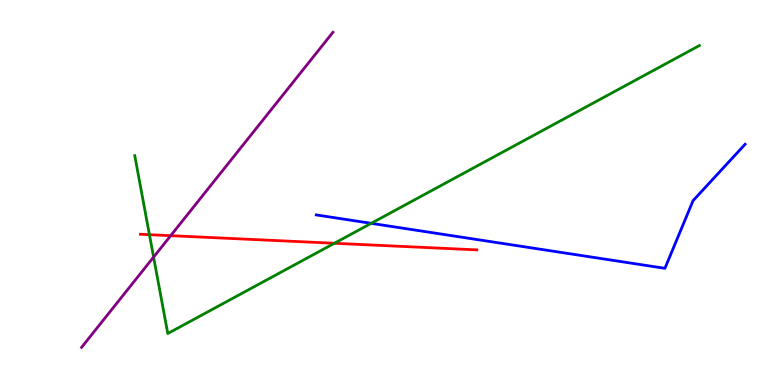[{'lines': ['blue', 'red'], 'intersections': []}, {'lines': ['green', 'red'], 'intersections': [{'x': 1.93, 'y': 3.9}, {'x': 4.31, 'y': 3.68}]}, {'lines': ['purple', 'red'], 'intersections': [{'x': 2.2, 'y': 3.88}]}, {'lines': ['blue', 'green'], 'intersections': [{'x': 4.79, 'y': 4.2}]}, {'lines': ['blue', 'purple'], 'intersections': []}, {'lines': ['green', 'purple'], 'intersections': [{'x': 1.98, 'y': 3.32}]}]